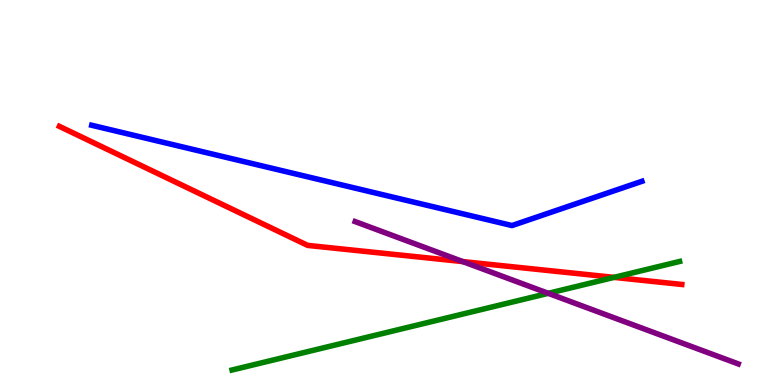[{'lines': ['blue', 'red'], 'intersections': []}, {'lines': ['green', 'red'], 'intersections': [{'x': 7.92, 'y': 2.8}]}, {'lines': ['purple', 'red'], 'intersections': [{'x': 5.97, 'y': 3.21}]}, {'lines': ['blue', 'green'], 'intersections': []}, {'lines': ['blue', 'purple'], 'intersections': []}, {'lines': ['green', 'purple'], 'intersections': [{'x': 7.07, 'y': 2.38}]}]